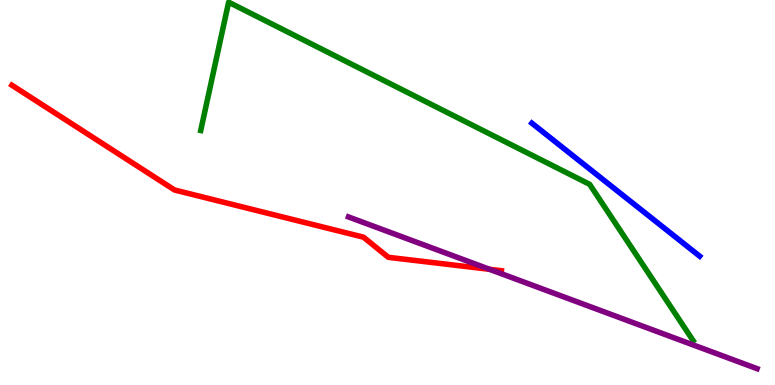[{'lines': ['blue', 'red'], 'intersections': []}, {'lines': ['green', 'red'], 'intersections': []}, {'lines': ['purple', 'red'], 'intersections': [{'x': 6.32, 'y': 3.0}]}, {'lines': ['blue', 'green'], 'intersections': []}, {'lines': ['blue', 'purple'], 'intersections': []}, {'lines': ['green', 'purple'], 'intersections': []}]